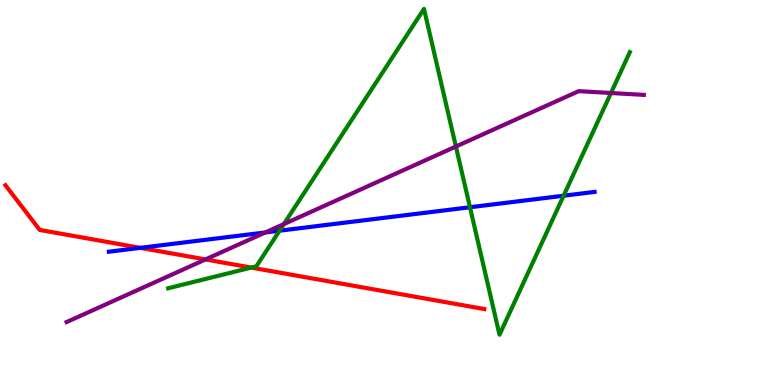[{'lines': ['blue', 'red'], 'intersections': [{'x': 1.81, 'y': 3.56}]}, {'lines': ['green', 'red'], 'intersections': [{'x': 3.24, 'y': 3.05}]}, {'lines': ['purple', 'red'], 'intersections': [{'x': 2.65, 'y': 3.26}]}, {'lines': ['blue', 'green'], 'intersections': [{'x': 3.61, 'y': 4.01}, {'x': 6.06, 'y': 4.62}, {'x': 7.27, 'y': 4.92}]}, {'lines': ['blue', 'purple'], 'intersections': [{'x': 3.42, 'y': 3.96}]}, {'lines': ['green', 'purple'], 'intersections': [{'x': 3.66, 'y': 4.18}, {'x': 5.88, 'y': 6.19}, {'x': 7.88, 'y': 7.58}]}]